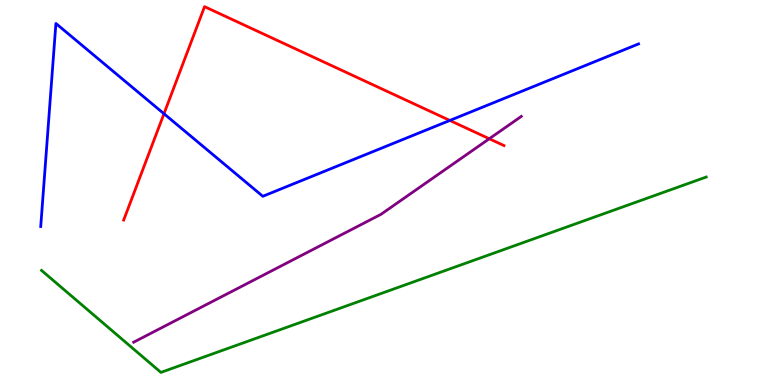[{'lines': ['blue', 'red'], 'intersections': [{'x': 2.12, 'y': 7.05}, {'x': 5.8, 'y': 6.87}]}, {'lines': ['green', 'red'], 'intersections': []}, {'lines': ['purple', 'red'], 'intersections': [{'x': 6.31, 'y': 6.4}]}, {'lines': ['blue', 'green'], 'intersections': []}, {'lines': ['blue', 'purple'], 'intersections': []}, {'lines': ['green', 'purple'], 'intersections': []}]